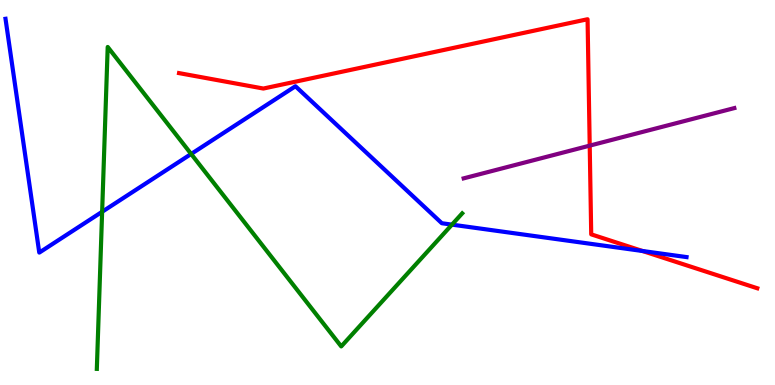[{'lines': ['blue', 'red'], 'intersections': [{'x': 8.29, 'y': 3.48}]}, {'lines': ['green', 'red'], 'intersections': []}, {'lines': ['purple', 'red'], 'intersections': [{'x': 7.61, 'y': 6.22}]}, {'lines': ['blue', 'green'], 'intersections': [{'x': 1.32, 'y': 4.5}, {'x': 2.47, 'y': 6.0}, {'x': 5.83, 'y': 4.17}]}, {'lines': ['blue', 'purple'], 'intersections': []}, {'lines': ['green', 'purple'], 'intersections': []}]